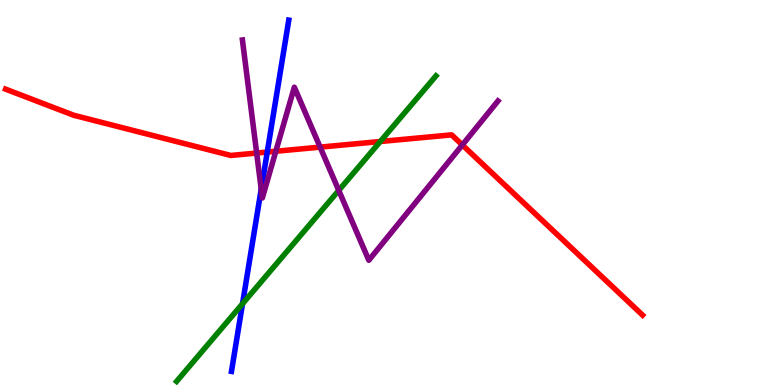[{'lines': ['blue', 'red'], 'intersections': [{'x': 3.45, 'y': 6.05}]}, {'lines': ['green', 'red'], 'intersections': [{'x': 4.91, 'y': 6.32}]}, {'lines': ['purple', 'red'], 'intersections': [{'x': 3.31, 'y': 6.02}, {'x': 3.56, 'y': 6.07}, {'x': 4.13, 'y': 6.18}, {'x': 5.97, 'y': 6.23}]}, {'lines': ['blue', 'green'], 'intersections': [{'x': 3.13, 'y': 2.11}]}, {'lines': ['blue', 'purple'], 'intersections': [{'x': 3.37, 'y': 5.09}]}, {'lines': ['green', 'purple'], 'intersections': [{'x': 4.37, 'y': 5.05}]}]